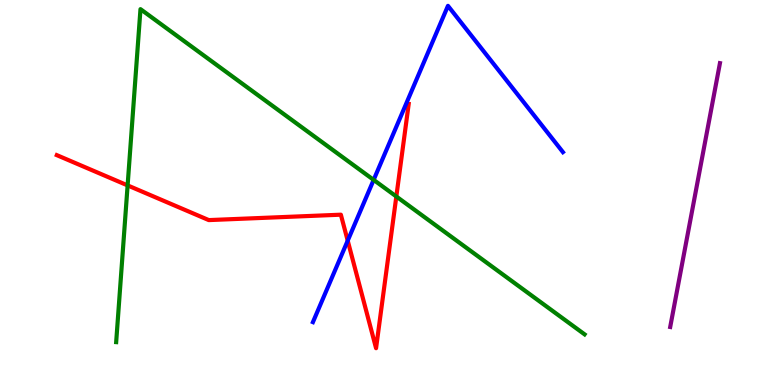[{'lines': ['blue', 'red'], 'intersections': [{'x': 4.49, 'y': 3.75}]}, {'lines': ['green', 'red'], 'intersections': [{'x': 1.65, 'y': 5.18}, {'x': 5.11, 'y': 4.9}]}, {'lines': ['purple', 'red'], 'intersections': []}, {'lines': ['blue', 'green'], 'intersections': [{'x': 4.82, 'y': 5.33}]}, {'lines': ['blue', 'purple'], 'intersections': []}, {'lines': ['green', 'purple'], 'intersections': []}]